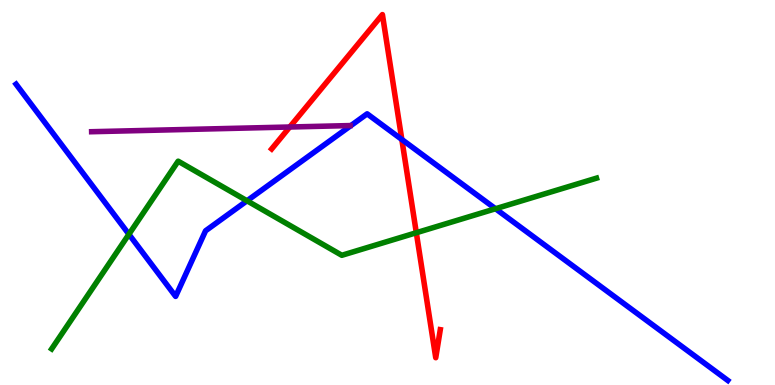[{'lines': ['blue', 'red'], 'intersections': [{'x': 5.18, 'y': 6.38}]}, {'lines': ['green', 'red'], 'intersections': [{'x': 5.37, 'y': 3.96}]}, {'lines': ['purple', 'red'], 'intersections': [{'x': 3.74, 'y': 6.7}]}, {'lines': ['blue', 'green'], 'intersections': [{'x': 1.66, 'y': 3.92}, {'x': 3.19, 'y': 4.78}, {'x': 6.39, 'y': 4.58}]}, {'lines': ['blue', 'purple'], 'intersections': []}, {'lines': ['green', 'purple'], 'intersections': []}]